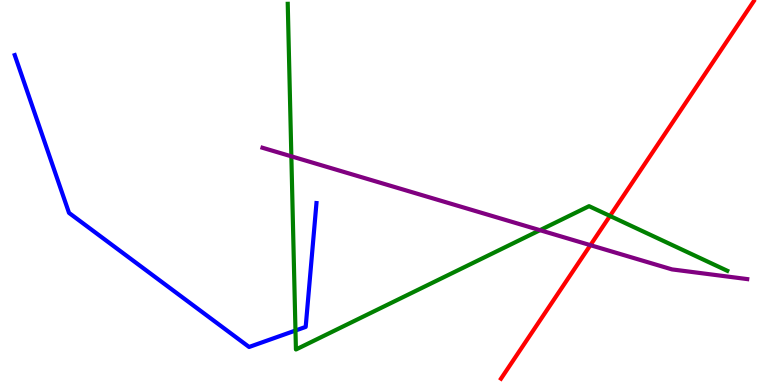[{'lines': ['blue', 'red'], 'intersections': []}, {'lines': ['green', 'red'], 'intersections': [{'x': 7.87, 'y': 4.39}]}, {'lines': ['purple', 'red'], 'intersections': [{'x': 7.62, 'y': 3.63}]}, {'lines': ['blue', 'green'], 'intersections': [{'x': 3.81, 'y': 1.41}]}, {'lines': ['blue', 'purple'], 'intersections': []}, {'lines': ['green', 'purple'], 'intersections': [{'x': 3.76, 'y': 5.94}, {'x': 6.97, 'y': 4.02}]}]